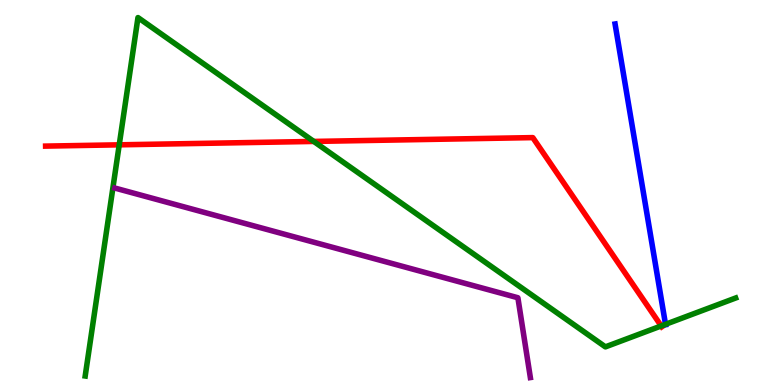[{'lines': ['blue', 'red'], 'intersections': []}, {'lines': ['green', 'red'], 'intersections': [{'x': 1.54, 'y': 6.24}, {'x': 4.05, 'y': 6.33}, {'x': 8.53, 'y': 1.53}]}, {'lines': ['purple', 'red'], 'intersections': []}, {'lines': ['blue', 'green'], 'intersections': [{'x': 8.59, 'y': 1.58}]}, {'lines': ['blue', 'purple'], 'intersections': []}, {'lines': ['green', 'purple'], 'intersections': []}]